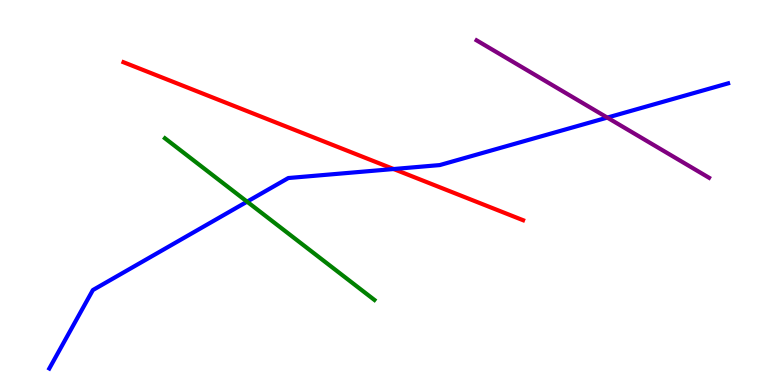[{'lines': ['blue', 'red'], 'intersections': [{'x': 5.08, 'y': 5.61}]}, {'lines': ['green', 'red'], 'intersections': []}, {'lines': ['purple', 'red'], 'intersections': []}, {'lines': ['blue', 'green'], 'intersections': [{'x': 3.19, 'y': 4.76}]}, {'lines': ['blue', 'purple'], 'intersections': [{'x': 7.84, 'y': 6.95}]}, {'lines': ['green', 'purple'], 'intersections': []}]